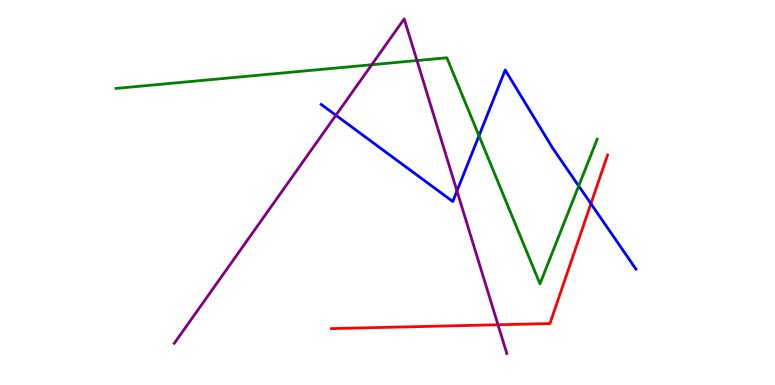[{'lines': ['blue', 'red'], 'intersections': [{'x': 7.62, 'y': 4.71}]}, {'lines': ['green', 'red'], 'intersections': []}, {'lines': ['purple', 'red'], 'intersections': [{'x': 6.43, 'y': 1.56}]}, {'lines': ['blue', 'green'], 'intersections': [{'x': 6.18, 'y': 6.47}, {'x': 7.47, 'y': 5.17}]}, {'lines': ['blue', 'purple'], 'intersections': [{'x': 4.33, 'y': 7.01}, {'x': 5.9, 'y': 5.04}]}, {'lines': ['green', 'purple'], 'intersections': [{'x': 4.8, 'y': 8.32}, {'x': 5.38, 'y': 8.43}]}]